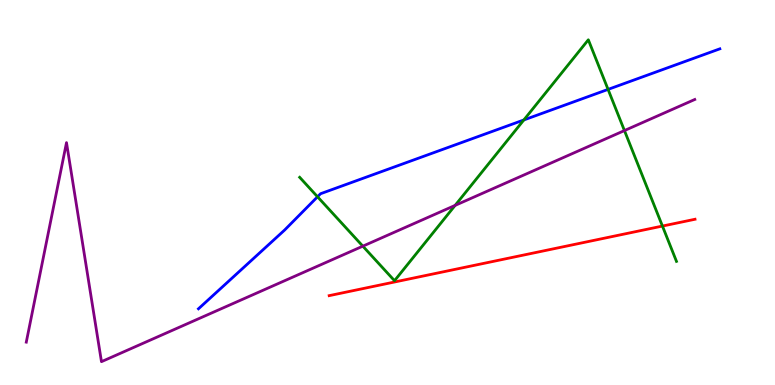[{'lines': ['blue', 'red'], 'intersections': []}, {'lines': ['green', 'red'], 'intersections': [{'x': 8.55, 'y': 4.13}]}, {'lines': ['purple', 'red'], 'intersections': []}, {'lines': ['blue', 'green'], 'intersections': [{'x': 4.1, 'y': 4.89}, {'x': 6.76, 'y': 6.88}, {'x': 7.85, 'y': 7.68}]}, {'lines': ['blue', 'purple'], 'intersections': []}, {'lines': ['green', 'purple'], 'intersections': [{'x': 4.68, 'y': 3.61}, {'x': 5.87, 'y': 4.67}, {'x': 8.06, 'y': 6.61}]}]